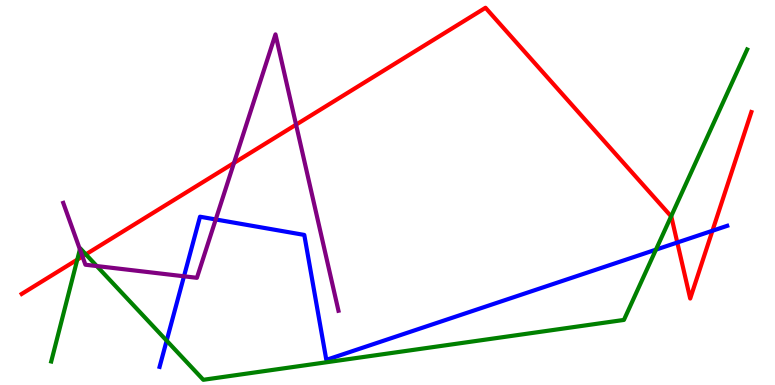[{'lines': ['blue', 'red'], 'intersections': [{'x': 8.74, 'y': 3.7}, {'x': 9.19, 'y': 4.01}]}, {'lines': ['green', 'red'], 'intersections': [{'x': 0.997, 'y': 3.26}, {'x': 1.11, 'y': 3.39}, {'x': 8.66, 'y': 4.38}]}, {'lines': ['purple', 'red'], 'intersections': [{'x': 1.06, 'y': 3.34}, {'x': 3.02, 'y': 5.77}, {'x': 3.82, 'y': 6.76}]}, {'lines': ['blue', 'green'], 'intersections': [{'x': 2.15, 'y': 1.15}, {'x': 8.46, 'y': 3.52}]}, {'lines': ['blue', 'purple'], 'intersections': [{'x': 2.37, 'y': 2.82}, {'x': 2.78, 'y': 4.3}]}, {'lines': ['green', 'purple'], 'intersections': [{'x': 1.03, 'y': 3.52}, {'x': 1.25, 'y': 3.09}]}]